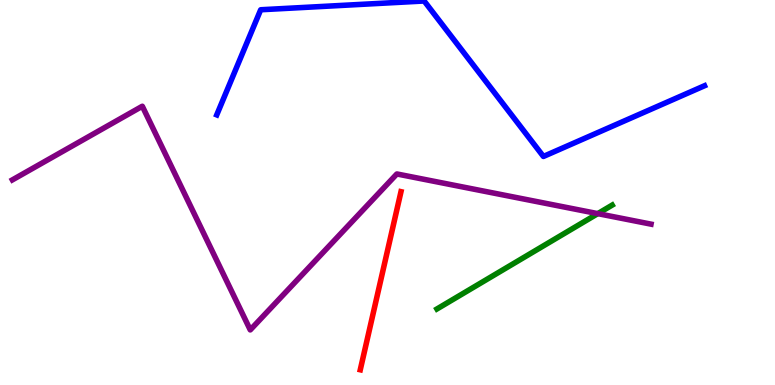[{'lines': ['blue', 'red'], 'intersections': []}, {'lines': ['green', 'red'], 'intersections': []}, {'lines': ['purple', 'red'], 'intersections': []}, {'lines': ['blue', 'green'], 'intersections': []}, {'lines': ['blue', 'purple'], 'intersections': []}, {'lines': ['green', 'purple'], 'intersections': [{'x': 7.71, 'y': 4.45}]}]